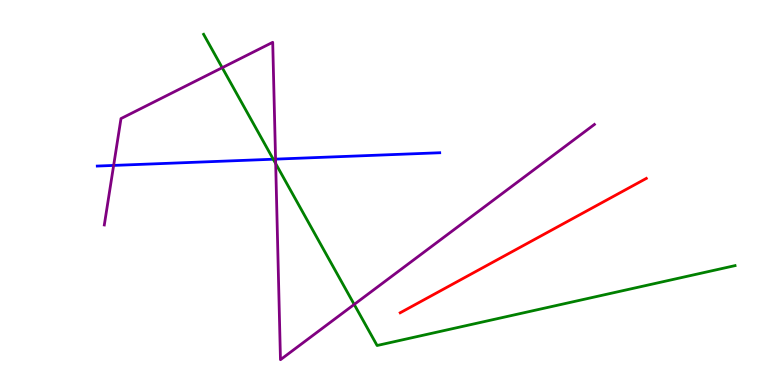[{'lines': ['blue', 'red'], 'intersections': []}, {'lines': ['green', 'red'], 'intersections': []}, {'lines': ['purple', 'red'], 'intersections': []}, {'lines': ['blue', 'green'], 'intersections': [{'x': 3.53, 'y': 5.86}]}, {'lines': ['blue', 'purple'], 'intersections': [{'x': 1.47, 'y': 5.7}, {'x': 3.56, 'y': 5.87}]}, {'lines': ['green', 'purple'], 'intersections': [{'x': 2.87, 'y': 8.24}, {'x': 3.56, 'y': 5.75}, {'x': 4.57, 'y': 2.09}]}]